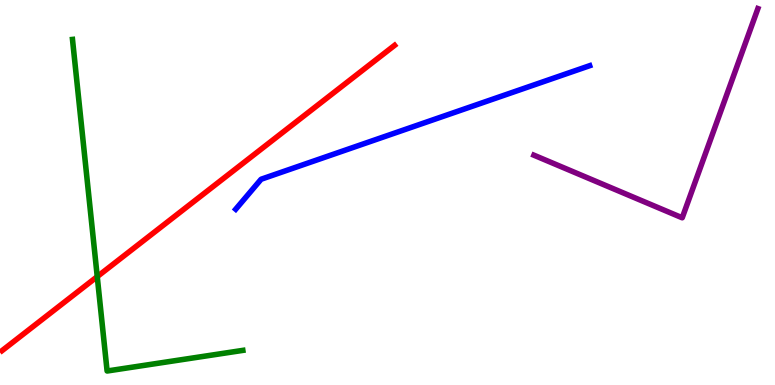[{'lines': ['blue', 'red'], 'intersections': []}, {'lines': ['green', 'red'], 'intersections': [{'x': 1.25, 'y': 2.82}]}, {'lines': ['purple', 'red'], 'intersections': []}, {'lines': ['blue', 'green'], 'intersections': []}, {'lines': ['blue', 'purple'], 'intersections': []}, {'lines': ['green', 'purple'], 'intersections': []}]